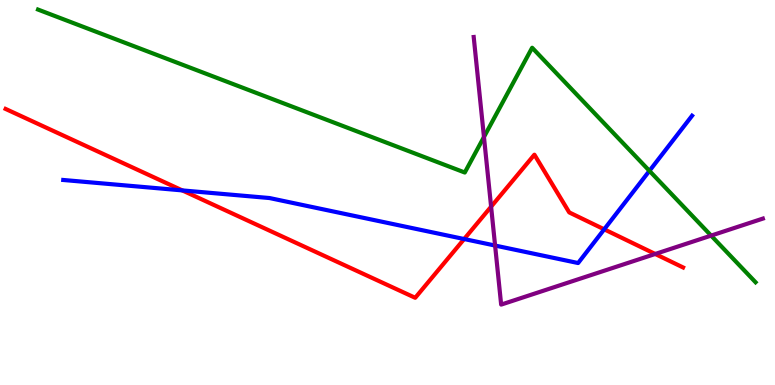[{'lines': ['blue', 'red'], 'intersections': [{'x': 2.35, 'y': 5.05}, {'x': 5.99, 'y': 3.79}, {'x': 7.8, 'y': 4.04}]}, {'lines': ['green', 'red'], 'intersections': []}, {'lines': ['purple', 'red'], 'intersections': [{'x': 6.34, 'y': 4.63}, {'x': 8.45, 'y': 3.4}]}, {'lines': ['blue', 'green'], 'intersections': [{'x': 8.38, 'y': 5.56}]}, {'lines': ['blue', 'purple'], 'intersections': [{'x': 6.39, 'y': 3.62}]}, {'lines': ['green', 'purple'], 'intersections': [{'x': 6.24, 'y': 6.44}, {'x': 9.18, 'y': 3.88}]}]